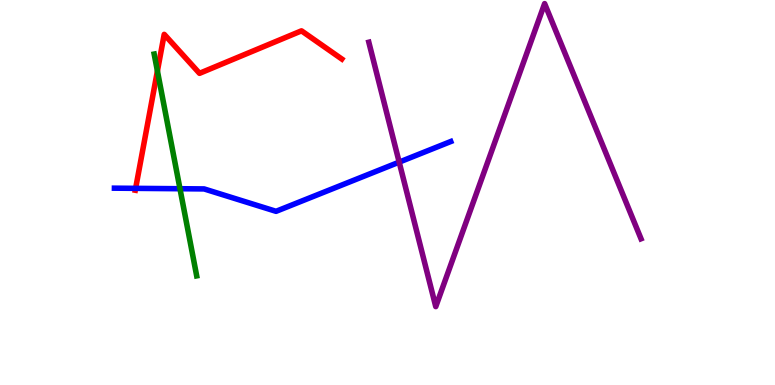[{'lines': ['blue', 'red'], 'intersections': [{'x': 1.75, 'y': 5.11}]}, {'lines': ['green', 'red'], 'intersections': [{'x': 2.03, 'y': 8.16}]}, {'lines': ['purple', 'red'], 'intersections': []}, {'lines': ['blue', 'green'], 'intersections': [{'x': 2.32, 'y': 5.1}]}, {'lines': ['blue', 'purple'], 'intersections': [{'x': 5.15, 'y': 5.79}]}, {'lines': ['green', 'purple'], 'intersections': []}]